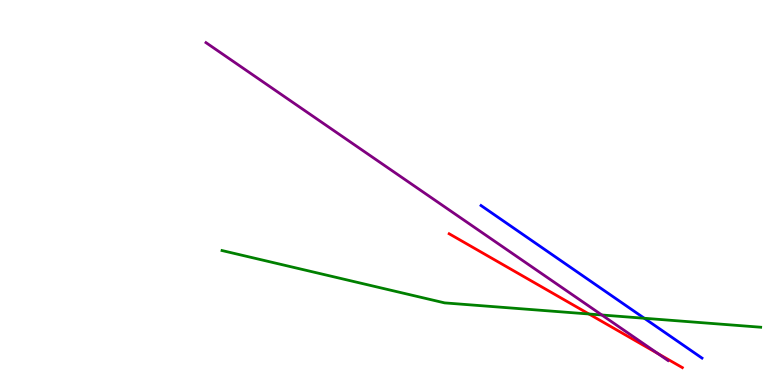[{'lines': ['blue', 'red'], 'intersections': []}, {'lines': ['green', 'red'], 'intersections': [{'x': 7.6, 'y': 1.84}]}, {'lines': ['purple', 'red'], 'intersections': [{'x': 8.49, 'y': 0.816}]}, {'lines': ['blue', 'green'], 'intersections': [{'x': 8.31, 'y': 1.73}]}, {'lines': ['blue', 'purple'], 'intersections': []}, {'lines': ['green', 'purple'], 'intersections': [{'x': 7.77, 'y': 1.82}]}]